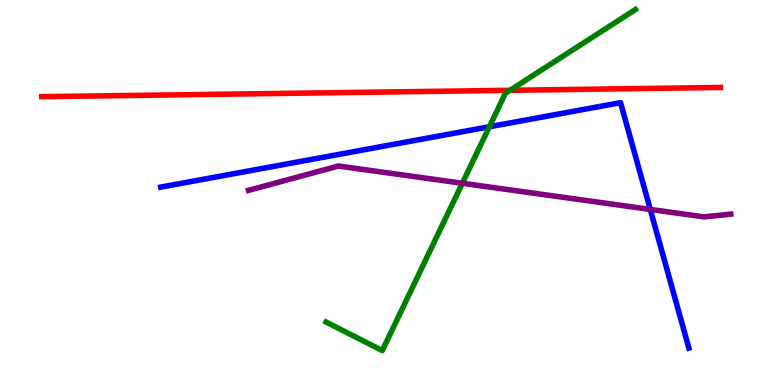[{'lines': ['blue', 'red'], 'intersections': []}, {'lines': ['green', 'red'], 'intersections': [{'x': 6.58, 'y': 7.65}]}, {'lines': ['purple', 'red'], 'intersections': []}, {'lines': ['blue', 'green'], 'intersections': [{'x': 6.31, 'y': 6.71}]}, {'lines': ['blue', 'purple'], 'intersections': [{'x': 8.39, 'y': 4.56}]}, {'lines': ['green', 'purple'], 'intersections': [{'x': 5.97, 'y': 5.24}]}]